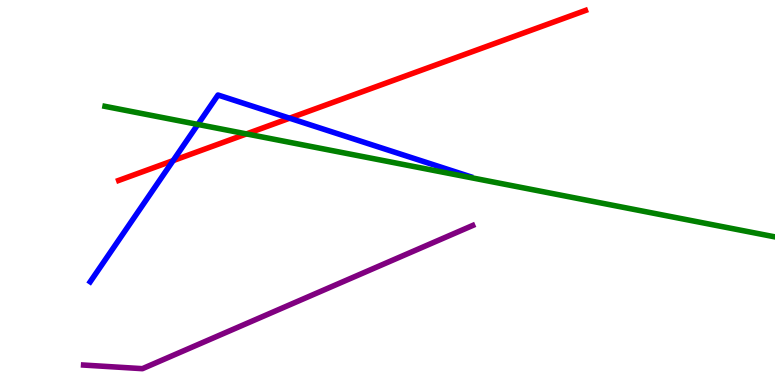[{'lines': ['blue', 'red'], 'intersections': [{'x': 2.23, 'y': 5.83}, {'x': 3.74, 'y': 6.93}]}, {'lines': ['green', 'red'], 'intersections': [{'x': 3.18, 'y': 6.52}]}, {'lines': ['purple', 'red'], 'intersections': []}, {'lines': ['blue', 'green'], 'intersections': [{'x': 2.55, 'y': 6.77}]}, {'lines': ['blue', 'purple'], 'intersections': []}, {'lines': ['green', 'purple'], 'intersections': []}]